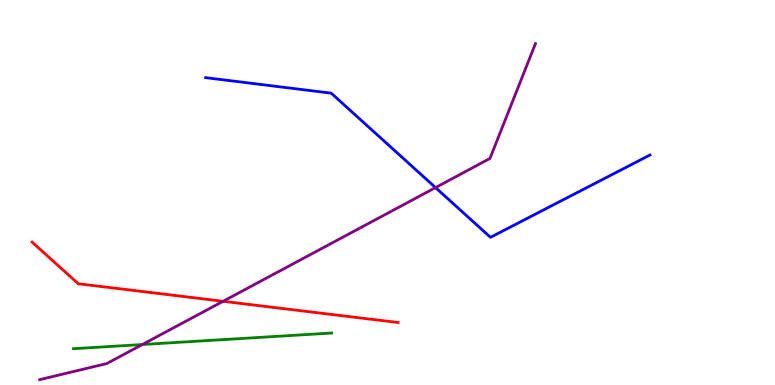[{'lines': ['blue', 'red'], 'intersections': []}, {'lines': ['green', 'red'], 'intersections': []}, {'lines': ['purple', 'red'], 'intersections': [{'x': 2.88, 'y': 2.17}]}, {'lines': ['blue', 'green'], 'intersections': []}, {'lines': ['blue', 'purple'], 'intersections': [{'x': 5.62, 'y': 5.13}]}, {'lines': ['green', 'purple'], 'intersections': [{'x': 1.84, 'y': 1.05}]}]